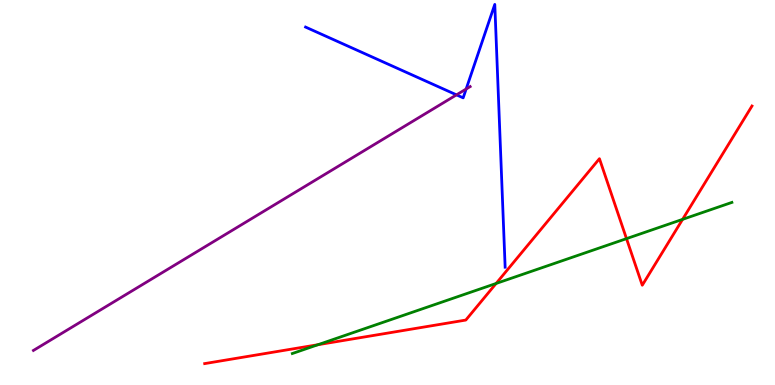[{'lines': ['blue', 'red'], 'intersections': []}, {'lines': ['green', 'red'], 'intersections': [{'x': 4.1, 'y': 1.05}, {'x': 6.4, 'y': 2.64}, {'x': 8.08, 'y': 3.8}, {'x': 8.81, 'y': 4.3}]}, {'lines': ['purple', 'red'], 'intersections': []}, {'lines': ['blue', 'green'], 'intersections': []}, {'lines': ['blue', 'purple'], 'intersections': [{'x': 5.89, 'y': 7.54}, {'x': 6.01, 'y': 7.69}]}, {'lines': ['green', 'purple'], 'intersections': []}]